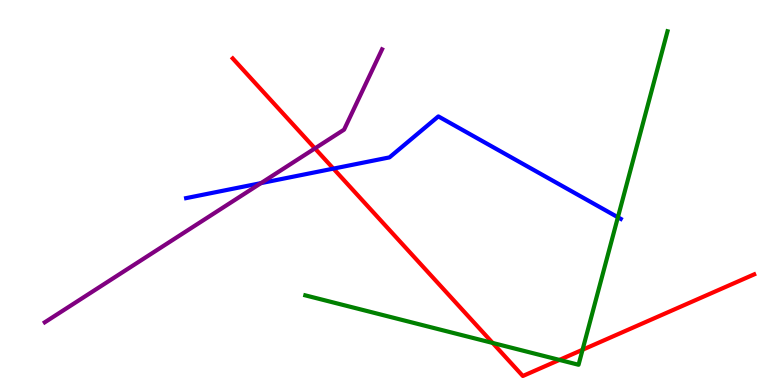[{'lines': ['blue', 'red'], 'intersections': [{'x': 4.3, 'y': 5.62}]}, {'lines': ['green', 'red'], 'intersections': [{'x': 6.36, 'y': 1.09}, {'x': 7.22, 'y': 0.652}, {'x': 7.52, 'y': 0.916}]}, {'lines': ['purple', 'red'], 'intersections': [{'x': 4.06, 'y': 6.15}]}, {'lines': ['blue', 'green'], 'intersections': [{'x': 7.97, 'y': 4.36}]}, {'lines': ['blue', 'purple'], 'intersections': [{'x': 3.37, 'y': 5.24}]}, {'lines': ['green', 'purple'], 'intersections': []}]